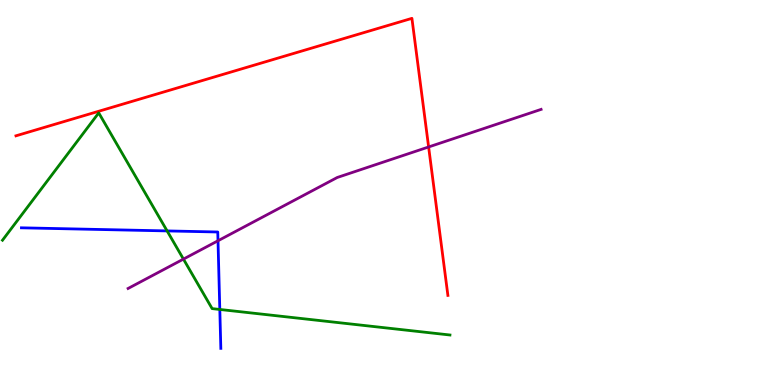[{'lines': ['blue', 'red'], 'intersections': []}, {'lines': ['green', 'red'], 'intersections': []}, {'lines': ['purple', 'red'], 'intersections': [{'x': 5.53, 'y': 6.18}]}, {'lines': ['blue', 'green'], 'intersections': [{'x': 2.16, 'y': 4.0}, {'x': 2.84, 'y': 1.96}]}, {'lines': ['blue', 'purple'], 'intersections': [{'x': 2.81, 'y': 3.75}]}, {'lines': ['green', 'purple'], 'intersections': [{'x': 2.37, 'y': 3.27}]}]